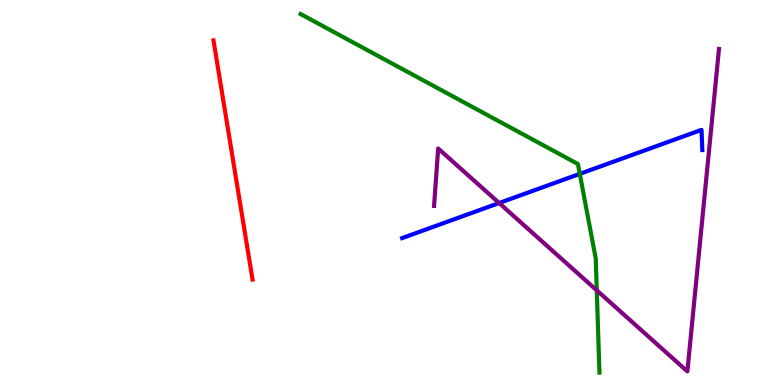[{'lines': ['blue', 'red'], 'intersections': []}, {'lines': ['green', 'red'], 'intersections': []}, {'lines': ['purple', 'red'], 'intersections': []}, {'lines': ['blue', 'green'], 'intersections': [{'x': 7.48, 'y': 5.48}]}, {'lines': ['blue', 'purple'], 'intersections': [{'x': 6.44, 'y': 4.73}]}, {'lines': ['green', 'purple'], 'intersections': [{'x': 7.7, 'y': 2.46}]}]